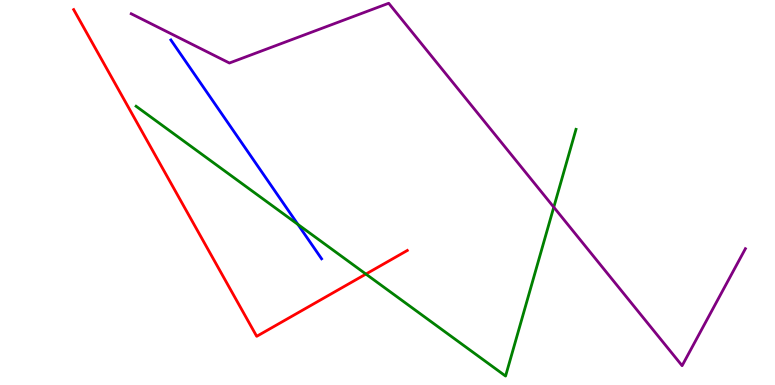[{'lines': ['blue', 'red'], 'intersections': []}, {'lines': ['green', 'red'], 'intersections': [{'x': 4.72, 'y': 2.88}]}, {'lines': ['purple', 'red'], 'intersections': []}, {'lines': ['blue', 'green'], 'intersections': [{'x': 3.84, 'y': 4.17}]}, {'lines': ['blue', 'purple'], 'intersections': []}, {'lines': ['green', 'purple'], 'intersections': [{'x': 7.15, 'y': 4.62}]}]